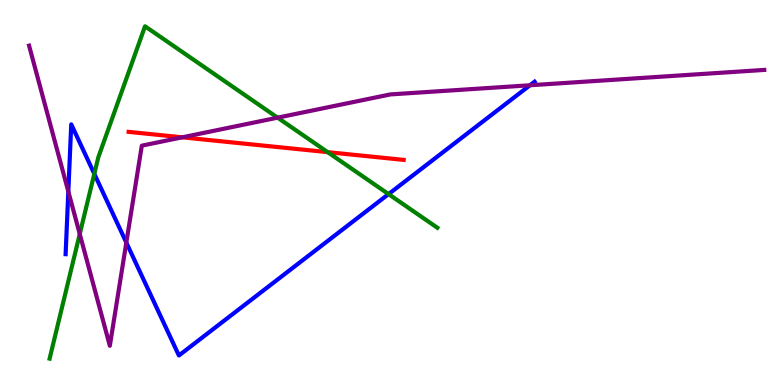[{'lines': ['blue', 'red'], 'intersections': []}, {'lines': ['green', 'red'], 'intersections': [{'x': 4.23, 'y': 6.05}]}, {'lines': ['purple', 'red'], 'intersections': [{'x': 2.35, 'y': 6.43}]}, {'lines': ['blue', 'green'], 'intersections': [{'x': 1.22, 'y': 5.48}, {'x': 5.01, 'y': 4.96}]}, {'lines': ['blue', 'purple'], 'intersections': [{'x': 0.882, 'y': 5.03}, {'x': 1.63, 'y': 3.7}, {'x': 6.84, 'y': 7.79}]}, {'lines': ['green', 'purple'], 'intersections': [{'x': 1.03, 'y': 3.92}, {'x': 3.58, 'y': 6.94}]}]